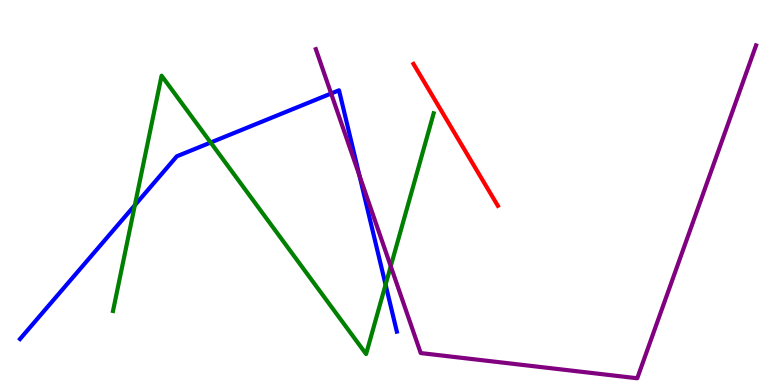[{'lines': ['blue', 'red'], 'intersections': []}, {'lines': ['green', 'red'], 'intersections': []}, {'lines': ['purple', 'red'], 'intersections': []}, {'lines': ['blue', 'green'], 'intersections': [{'x': 1.74, 'y': 4.67}, {'x': 2.72, 'y': 6.3}, {'x': 4.98, 'y': 2.61}]}, {'lines': ['blue', 'purple'], 'intersections': [{'x': 4.27, 'y': 7.57}, {'x': 4.64, 'y': 5.44}]}, {'lines': ['green', 'purple'], 'intersections': [{'x': 5.04, 'y': 3.08}]}]